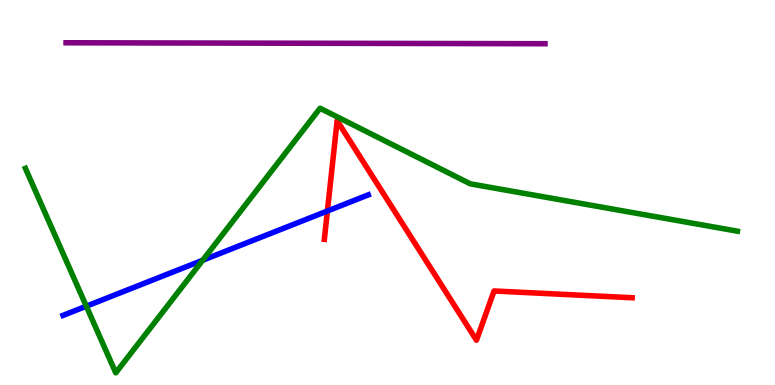[{'lines': ['blue', 'red'], 'intersections': [{'x': 4.22, 'y': 4.52}]}, {'lines': ['green', 'red'], 'intersections': []}, {'lines': ['purple', 'red'], 'intersections': []}, {'lines': ['blue', 'green'], 'intersections': [{'x': 1.11, 'y': 2.05}, {'x': 2.62, 'y': 3.24}]}, {'lines': ['blue', 'purple'], 'intersections': []}, {'lines': ['green', 'purple'], 'intersections': []}]